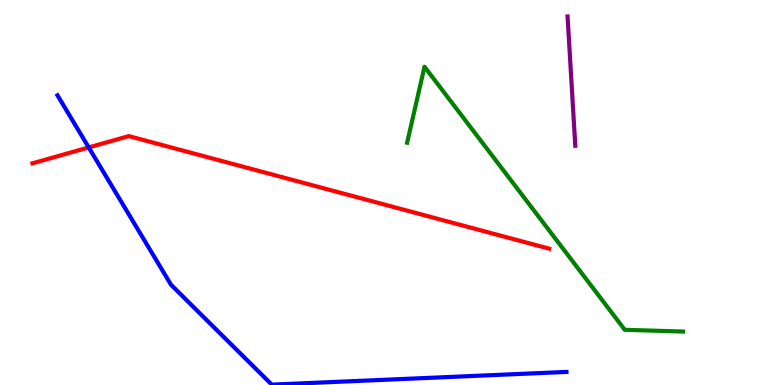[{'lines': ['blue', 'red'], 'intersections': [{'x': 1.14, 'y': 6.17}]}, {'lines': ['green', 'red'], 'intersections': []}, {'lines': ['purple', 'red'], 'intersections': []}, {'lines': ['blue', 'green'], 'intersections': []}, {'lines': ['blue', 'purple'], 'intersections': []}, {'lines': ['green', 'purple'], 'intersections': []}]